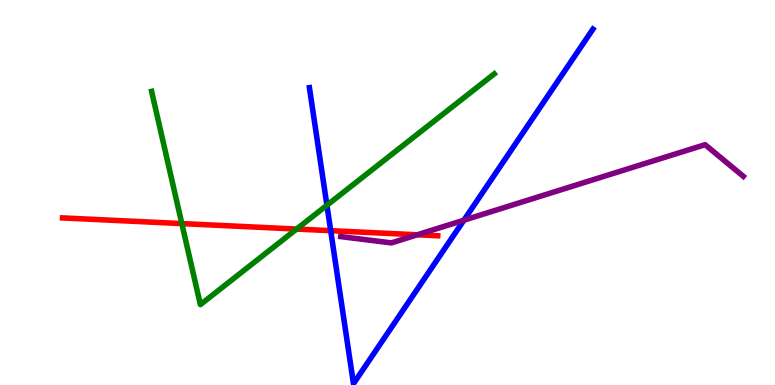[{'lines': ['blue', 'red'], 'intersections': [{'x': 4.27, 'y': 4.01}]}, {'lines': ['green', 'red'], 'intersections': [{'x': 2.35, 'y': 4.19}, {'x': 3.83, 'y': 4.05}]}, {'lines': ['purple', 'red'], 'intersections': [{'x': 5.38, 'y': 3.9}]}, {'lines': ['blue', 'green'], 'intersections': [{'x': 4.22, 'y': 4.67}]}, {'lines': ['blue', 'purple'], 'intersections': [{'x': 5.99, 'y': 4.28}]}, {'lines': ['green', 'purple'], 'intersections': []}]